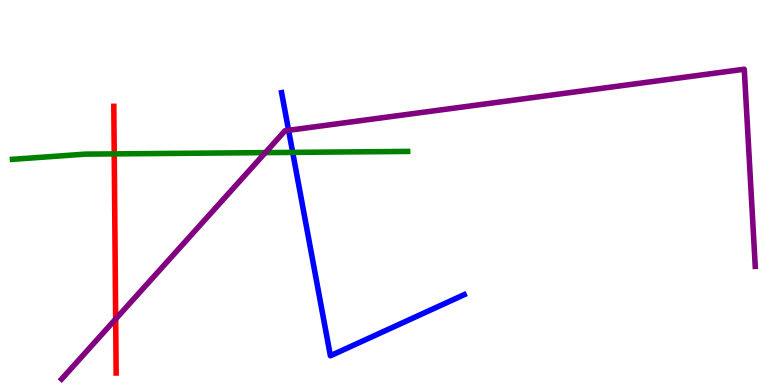[{'lines': ['blue', 'red'], 'intersections': []}, {'lines': ['green', 'red'], 'intersections': [{'x': 1.47, 'y': 6.0}]}, {'lines': ['purple', 'red'], 'intersections': [{'x': 1.49, 'y': 1.71}]}, {'lines': ['blue', 'green'], 'intersections': [{'x': 3.78, 'y': 6.04}]}, {'lines': ['blue', 'purple'], 'intersections': [{'x': 3.72, 'y': 6.62}]}, {'lines': ['green', 'purple'], 'intersections': [{'x': 3.42, 'y': 6.04}]}]